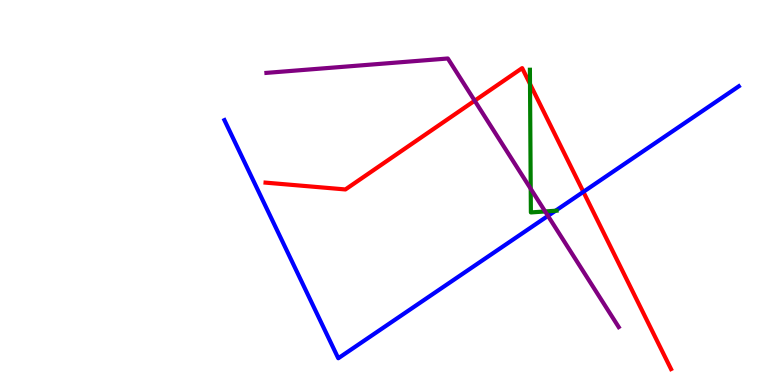[{'lines': ['blue', 'red'], 'intersections': [{'x': 7.53, 'y': 5.02}]}, {'lines': ['green', 'red'], 'intersections': [{'x': 6.84, 'y': 7.82}]}, {'lines': ['purple', 'red'], 'intersections': [{'x': 6.12, 'y': 7.38}]}, {'lines': ['blue', 'green'], 'intersections': [{'x': 7.17, 'y': 4.53}]}, {'lines': ['blue', 'purple'], 'intersections': [{'x': 7.07, 'y': 4.39}]}, {'lines': ['green', 'purple'], 'intersections': [{'x': 6.85, 'y': 5.1}, {'x': 7.03, 'y': 4.51}]}]